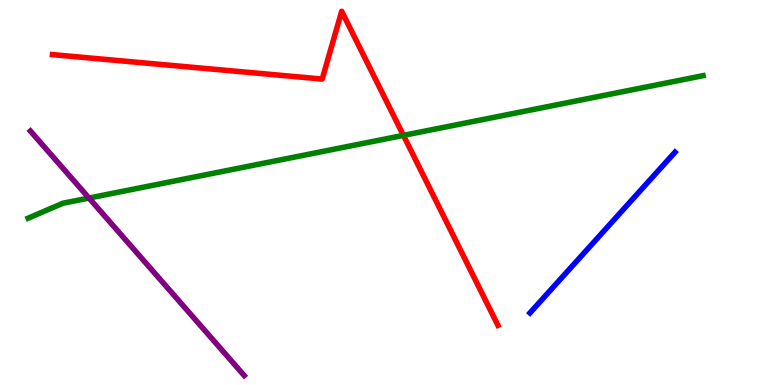[{'lines': ['blue', 'red'], 'intersections': []}, {'lines': ['green', 'red'], 'intersections': [{'x': 5.21, 'y': 6.48}]}, {'lines': ['purple', 'red'], 'intersections': []}, {'lines': ['blue', 'green'], 'intersections': []}, {'lines': ['blue', 'purple'], 'intersections': []}, {'lines': ['green', 'purple'], 'intersections': [{'x': 1.15, 'y': 4.86}]}]